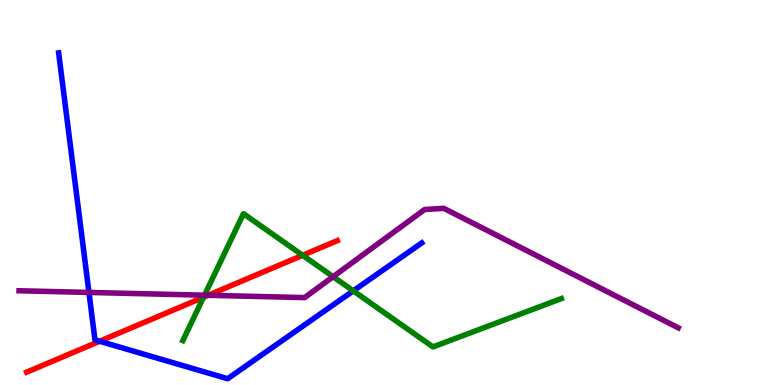[{'lines': ['blue', 'red'], 'intersections': [{'x': 1.29, 'y': 1.14}]}, {'lines': ['green', 'red'], 'intersections': [{'x': 2.63, 'y': 2.28}, {'x': 3.9, 'y': 3.37}]}, {'lines': ['purple', 'red'], 'intersections': [{'x': 2.69, 'y': 2.33}]}, {'lines': ['blue', 'green'], 'intersections': [{'x': 4.56, 'y': 2.45}]}, {'lines': ['blue', 'purple'], 'intersections': [{'x': 1.15, 'y': 2.4}]}, {'lines': ['green', 'purple'], 'intersections': [{'x': 2.64, 'y': 2.33}, {'x': 4.3, 'y': 2.81}]}]